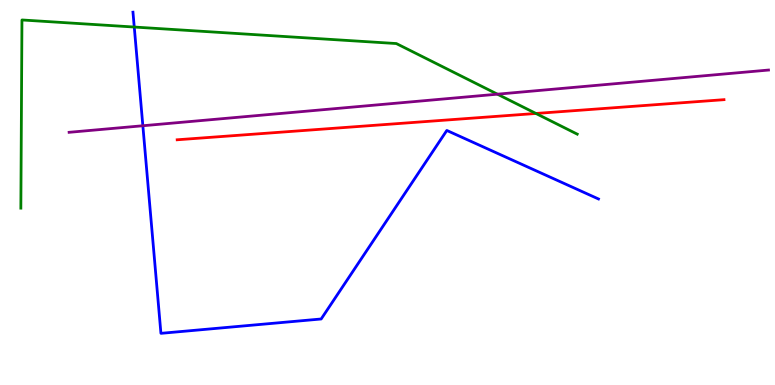[{'lines': ['blue', 'red'], 'intersections': []}, {'lines': ['green', 'red'], 'intersections': [{'x': 6.92, 'y': 7.05}]}, {'lines': ['purple', 'red'], 'intersections': []}, {'lines': ['blue', 'green'], 'intersections': [{'x': 1.73, 'y': 9.3}]}, {'lines': ['blue', 'purple'], 'intersections': [{'x': 1.84, 'y': 6.73}]}, {'lines': ['green', 'purple'], 'intersections': [{'x': 6.42, 'y': 7.55}]}]